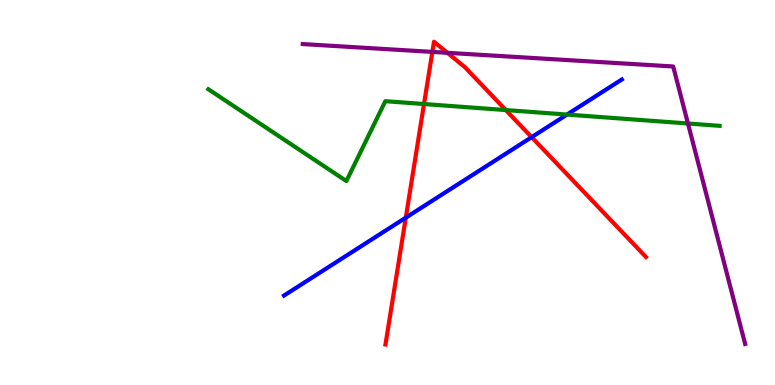[{'lines': ['blue', 'red'], 'intersections': [{'x': 5.24, 'y': 4.35}, {'x': 6.86, 'y': 6.44}]}, {'lines': ['green', 'red'], 'intersections': [{'x': 5.47, 'y': 7.3}, {'x': 6.53, 'y': 7.14}]}, {'lines': ['purple', 'red'], 'intersections': [{'x': 5.58, 'y': 8.65}, {'x': 5.77, 'y': 8.63}]}, {'lines': ['blue', 'green'], 'intersections': [{'x': 7.32, 'y': 7.02}]}, {'lines': ['blue', 'purple'], 'intersections': []}, {'lines': ['green', 'purple'], 'intersections': [{'x': 8.88, 'y': 6.79}]}]